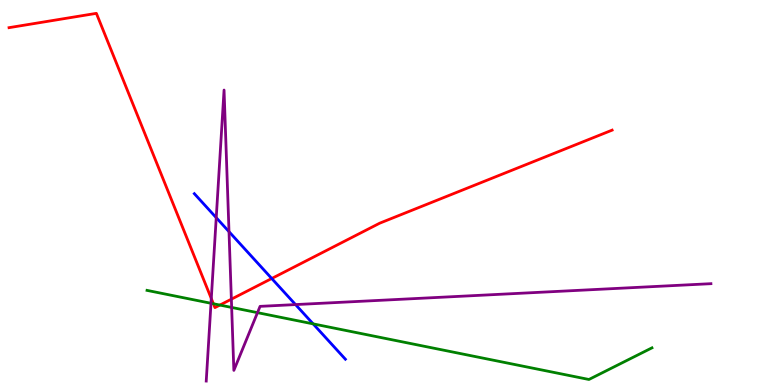[{'lines': ['blue', 'red'], 'intersections': [{'x': 3.51, 'y': 2.77}]}, {'lines': ['green', 'red'], 'intersections': [{'x': 2.75, 'y': 2.11}, {'x': 2.84, 'y': 2.08}]}, {'lines': ['purple', 'red'], 'intersections': [{'x': 2.73, 'y': 2.25}, {'x': 2.99, 'y': 2.23}]}, {'lines': ['blue', 'green'], 'intersections': [{'x': 4.04, 'y': 1.59}]}, {'lines': ['blue', 'purple'], 'intersections': [{'x': 2.79, 'y': 4.35}, {'x': 2.95, 'y': 3.98}, {'x': 3.81, 'y': 2.09}]}, {'lines': ['green', 'purple'], 'intersections': [{'x': 2.72, 'y': 2.12}, {'x': 2.99, 'y': 2.01}, {'x': 3.32, 'y': 1.88}]}]